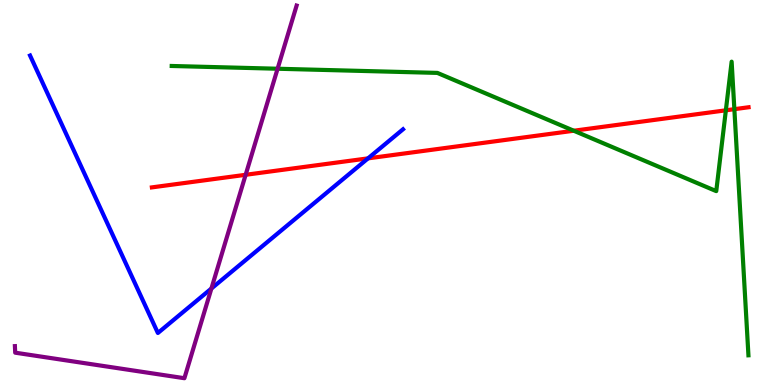[{'lines': ['blue', 'red'], 'intersections': [{'x': 4.75, 'y': 5.89}]}, {'lines': ['green', 'red'], 'intersections': [{'x': 7.4, 'y': 6.6}, {'x': 9.37, 'y': 7.13}, {'x': 9.48, 'y': 7.16}]}, {'lines': ['purple', 'red'], 'intersections': [{'x': 3.17, 'y': 5.46}]}, {'lines': ['blue', 'green'], 'intersections': []}, {'lines': ['blue', 'purple'], 'intersections': [{'x': 2.73, 'y': 2.51}]}, {'lines': ['green', 'purple'], 'intersections': [{'x': 3.58, 'y': 8.21}]}]